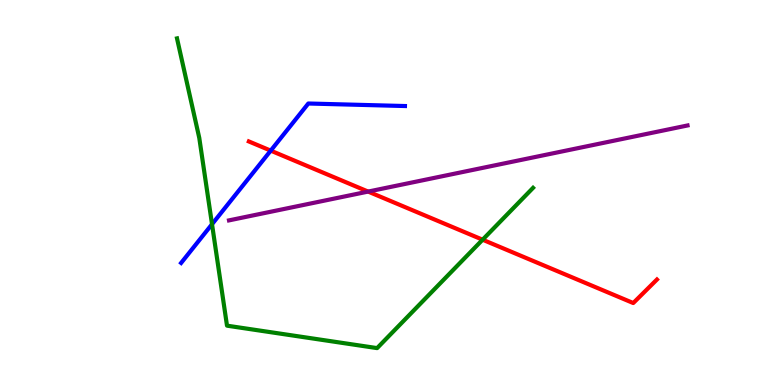[{'lines': ['blue', 'red'], 'intersections': [{'x': 3.49, 'y': 6.09}]}, {'lines': ['green', 'red'], 'intersections': [{'x': 6.23, 'y': 3.77}]}, {'lines': ['purple', 'red'], 'intersections': [{'x': 4.75, 'y': 5.02}]}, {'lines': ['blue', 'green'], 'intersections': [{'x': 2.74, 'y': 4.18}]}, {'lines': ['blue', 'purple'], 'intersections': []}, {'lines': ['green', 'purple'], 'intersections': []}]